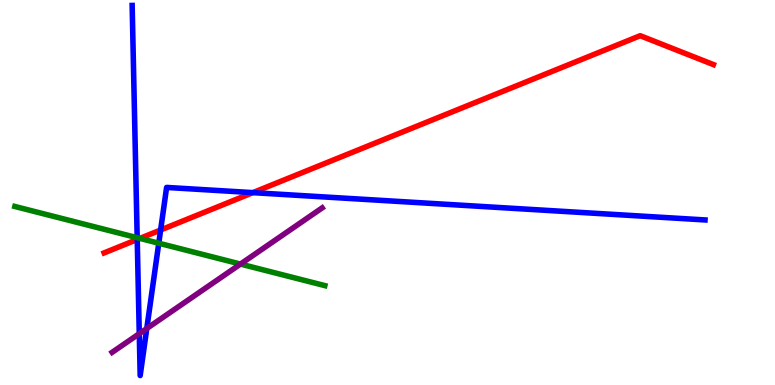[{'lines': ['blue', 'red'], 'intersections': [{'x': 1.77, 'y': 3.78}, {'x': 2.07, 'y': 4.03}, {'x': 3.26, 'y': 5.0}]}, {'lines': ['green', 'red'], 'intersections': [{'x': 1.81, 'y': 3.81}]}, {'lines': ['purple', 'red'], 'intersections': []}, {'lines': ['blue', 'green'], 'intersections': [{'x': 1.77, 'y': 3.83}, {'x': 2.05, 'y': 3.68}]}, {'lines': ['blue', 'purple'], 'intersections': [{'x': 1.8, 'y': 1.33}, {'x': 1.89, 'y': 1.47}]}, {'lines': ['green', 'purple'], 'intersections': [{'x': 3.1, 'y': 3.14}]}]